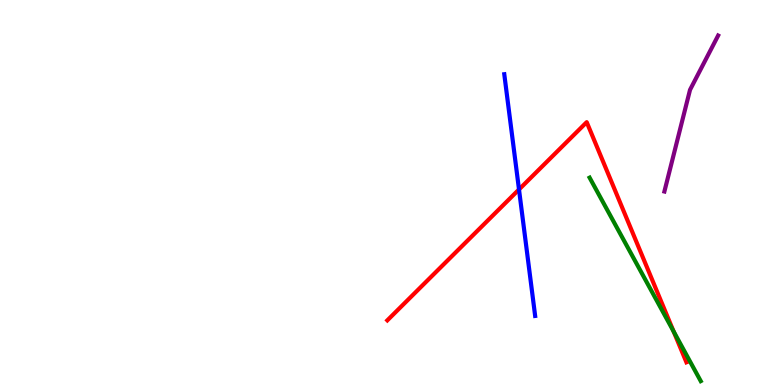[{'lines': ['blue', 'red'], 'intersections': [{'x': 6.7, 'y': 5.08}]}, {'lines': ['green', 'red'], 'intersections': [{'x': 8.69, 'y': 1.39}]}, {'lines': ['purple', 'red'], 'intersections': []}, {'lines': ['blue', 'green'], 'intersections': []}, {'lines': ['blue', 'purple'], 'intersections': []}, {'lines': ['green', 'purple'], 'intersections': []}]